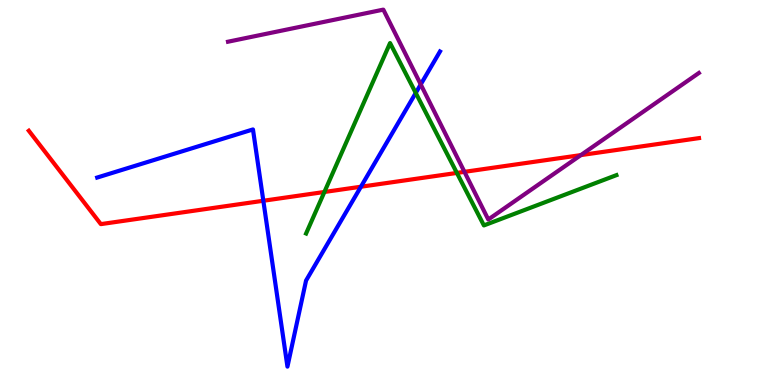[{'lines': ['blue', 'red'], 'intersections': [{'x': 3.4, 'y': 4.79}, {'x': 4.66, 'y': 5.15}]}, {'lines': ['green', 'red'], 'intersections': [{'x': 4.19, 'y': 5.01}, {'x': 5.9, 'y': 5.51}]}, {'lines': ['purple', 'red'], 'intersections': [{'x': 5.99, 'y': 5.54}, {'x': 7.49, 'y': 5.97}]}, {'lines': ['blue', 'green'], 'intersections': [{'x': 5.36, 'y': 7.59}]}, {'lines': ['blue', 'purple'], 'intersections': [{'x': 5.43, 'y': 7.81}]}, {'lines': ['green', 'purple'], 'intersections': []}]